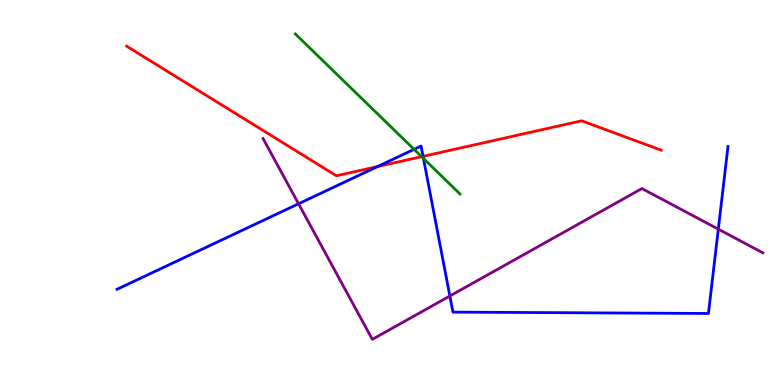[{'lines': ['blue', 'red'], 'intersections': [{'x': 4.87, 'y': 5.67}, {'x': 5.46, 'y': 5.94}]}, {'lines': ['green', 'red'], 'intersections': [{'x': 5.44, 'y': 5.93}]}, {'lines': ['purple', 'red'], 'intersections': []}, {'lines': ['blue', 'green'], 'intersections': [{'x': 5.34, 'y': 6.12}, {'x': 5.46, 'y': 5.88}]}, {'lines': ['blue', 'purple'], 'intersections': [{'x': 3.85, 'y': 4.71}, {'x': 5.8, 'y': 2.31}, {'x': 9.27, 'y': 4.05}]}, {'lines': ['green', 'purple'], 'intersections': []}]